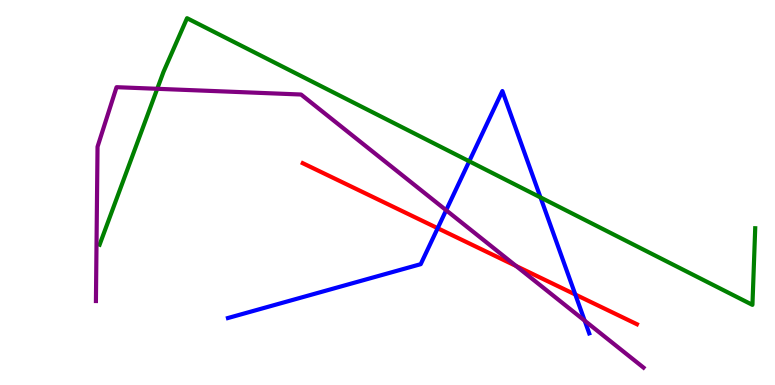[{'lines': ['blue', 'red'], 'intersections': [{'x': 5.65, 'y': 4.07}, {'x': 7.42, 'y': 2.35}]}, {'lines': ['green', 'red'], 'intersections': []}, {'lines': ['purple', 'red'], 'intersections': [{'x': 6.66, 'y': 3.09}]}, {'lines': ['blue', 'green'], 'intersections': [{'x': 6.05, 'y': 5.81}, {'x': 6.97, 'y': 4.87}]}, {'lines': ['blue', 'purple'], 'intersections': [{'x': 5.76, 'y': 4.54}, {'x': 7.54, 'y': 1.67}]}, {'lines': ['green', 'purple'], 'intersections': [{'x': 2.03, 'y': 7.69}]}]